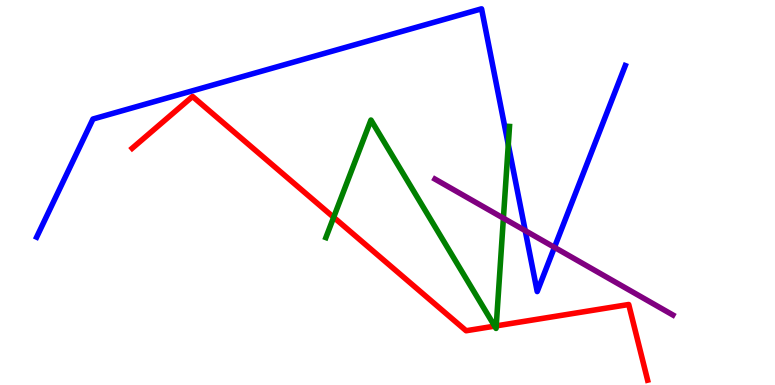[{'lines': ['blue', 'red'], 'intersections': []}, {'lines': ['green', 'red'], 'intersections': [{'x': 4.31, 'y': 4.36}, {'x': 6.38, 'y': 1.53}, {'x': 6.4, 'y': 1.54}]}, {'lines': ['purple', 'red'], 'intersections': []}, {'lines': ['blue', 'green'], 'intersections': [{'x': 6.56, 'y': 6.24}]}, {'lines': ['blue', 'purple'], 'intersections': [{'x': 6.78, 'y': 4.01}, {'x': 7.15, 'y': 3.58}]}, {'lines': ['green', 'purple'], 'intersections': [{'x': 6.5, 'y': 4.33}]}]